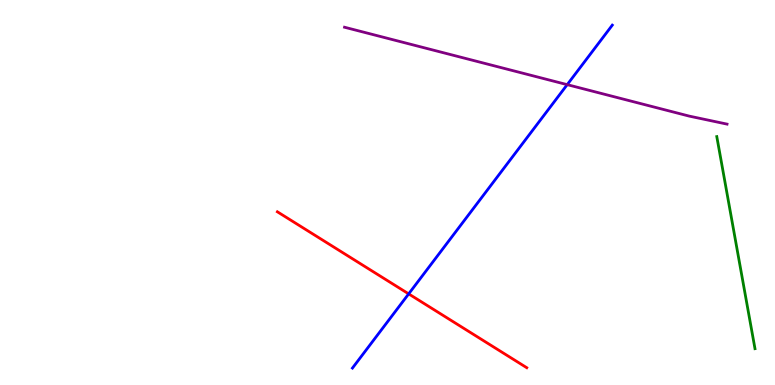[{'lines': ['blue', 'red'], 'intersections': [{'x': 5.27, 'y': 2.37}]}, {'lines': ['green', 'red'], 'intersections': []}, {'lines': ['purple', 'red'], 'intersections': []}, {'lines': ['blue', 'green'], 'intersections': []}, {'lines': ['blue', 'purple'], 'intersections': [{'x': 7.32, 'y': 7.8}]}, {'lines': ['green', 'purple'], 'intersections': []}]